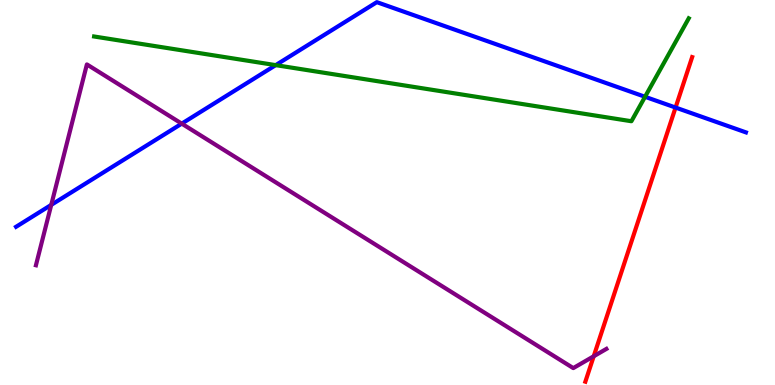[{'lines': ['blue', 'red'], 'intersections': [{'x': 8.72, 'y': 7.21}]}, {'lines': ['green', 'red'], 'intersections': []}, {'lines': ['purple', 'red'], 'intersections': [{'x': 7.66, 'y': 0.747}]}, {'lines': ['blue', 'green'], 'intersections': [{'x': 3.56, 'y': 8.31}, {'x': 8.32, 'y': 7.49}]}, {'lines': ['blue', 'purple'], 'intersections': [{'x': 0.661, 'y': 4.68}, {'x': 2.34, 'y': 6.79}]}, {'lines': ['green', 'purple'], 'intersections': []}]